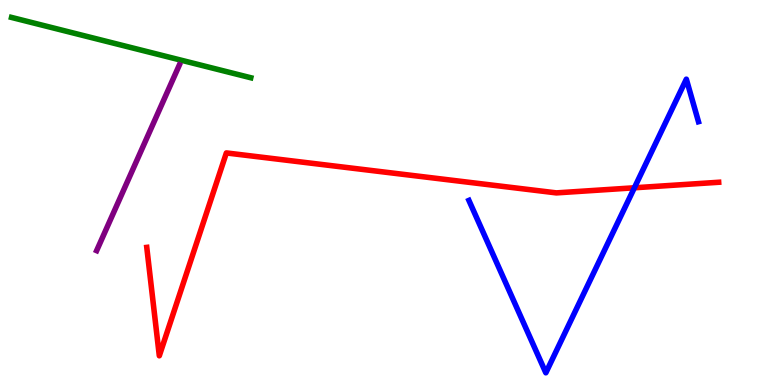[{'lines': ['blue', 'red'], 'intersections': [{'x': 8.19, 'y': 5.12}]}, {'lines': ['green', 'red'], 'intersections': []}, {'lines': ['purple', 'red'], 'intersections': []}, {'lines': ['blue', 'green'], 'intersections': []}, {'lines': ['blue', 'purple'], 'intersections': []}, {'lines': ['green', 'purple'], 'intersections': []}]